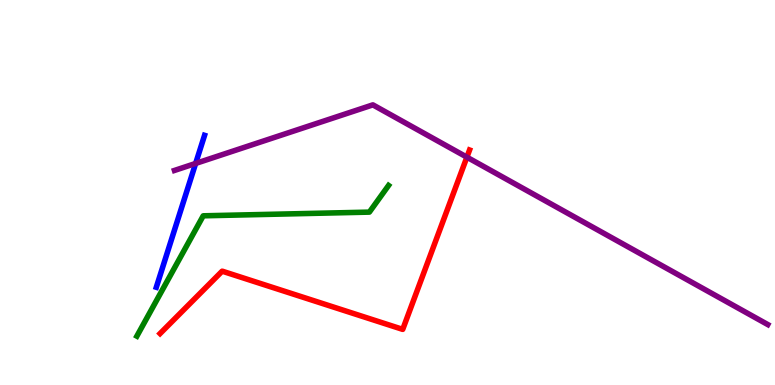[{'lines': ['blue', 'red'], 'intersections': []}, {'lines': ['green', 'red'], 'intersections': []}, {'lines': ['purple', 'red'], 'intersections': [{'x': 6.02, 'y': 5.92}]}, {'lines': ['blue', 'green'], 'intersections': []}, {'lines': ['blue', 'purple'], 'intersections': [{'x': 2.52, 'y': 5.75}]}, {'lines': ['green', 'purple'], 'intersections': []}]